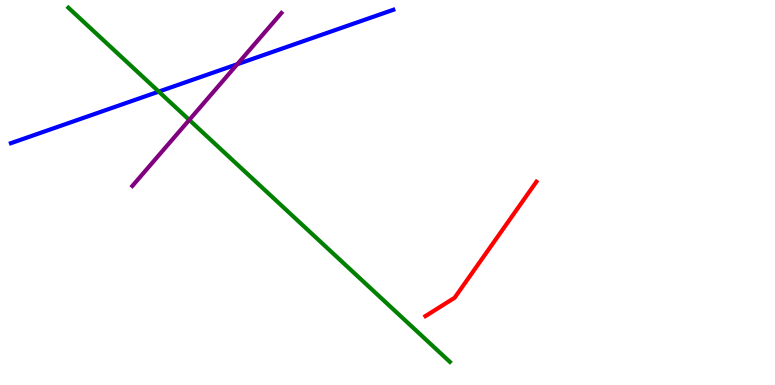[{'lines': ['blue', 'red'], 'intersections': []}, {'lines': ['green', 'red'], 'intersections': []}, {'lines': ['purple', 'red'], 'intersections': []}, {'lines': ['blue', 'green'], 'intersections': [{'x': 2.05, 'y': 7.62}]}, {'lines': ['blue', 'purple'], 'intersections': [{'x': 3.06, 'y': 8.33}]}, {'lines': ['green', 'purple'], 'intersections': [{'x': 2.44, 'y': 6.89}]}]